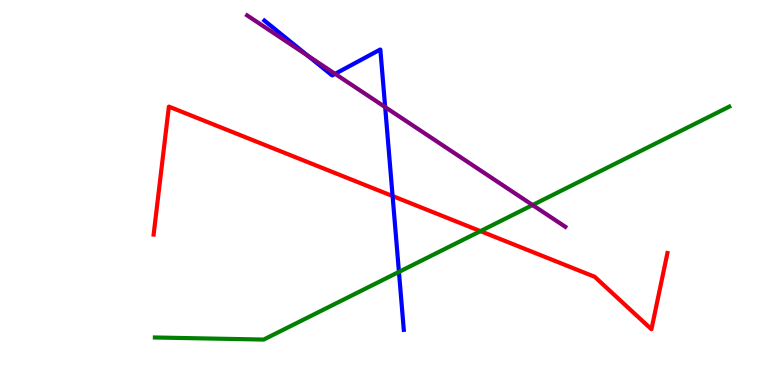[{'lines': ['blue', 'red'], 'intersections': [{'x': 5.07, 'y': 4.91}]}, {'lines': ['green', 'red'], 'intersections': [{'x': 6.2, 'y': 4.0}]}, {'lines': ['purple', 'red'], 'intersections': []}, {'lines': ['blue', 'green'], 'intersections': [{'x': 5.15, 'y': 2.94}]}, {'lines': ['blue', 'purple'], 'intersections': [{'x': 3.97, 'y': 8.55}, {'x': 4.32, 'y': 8.08}, {'x': 4.97, 'y': 7.22}]}, {'lines': ['green', 'purple'], 'intersections': [{'x': 6.87, 'y': 4.67}]}]